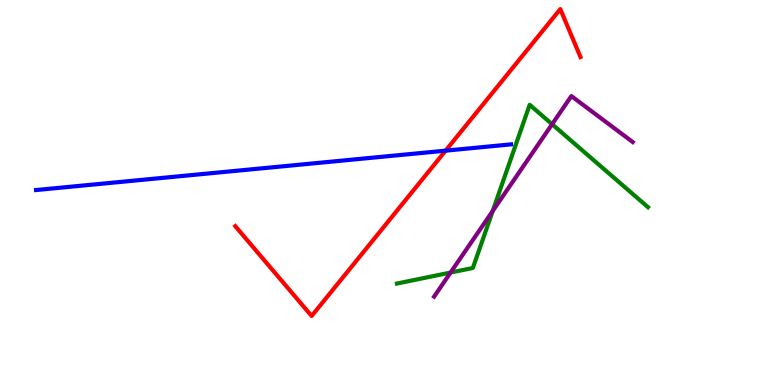[{'lines': ['blue', 'red'], 'intersections': [{'x': 5.75, 'y': 6.09}]}, {'lines': ['green', 'red'], 'intersections': []}, {'lines': ['purple', 'red'], 'intersections': []}, {'lines': ['blue', 'green'], 'intersections': []}, {'lines': ['blue', 'purple'], 'intersections': []}, {'lines': ['green', 'purple'], 'intersections': [{'x': 5.81, 'y': 2.92}, {'x': 6.36, 'y': 4.52}, {'x': 7.12, 'y': 6.77}]}]